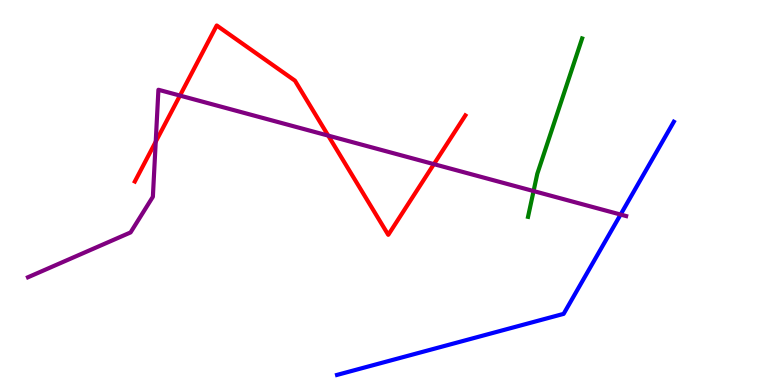[{'lines': ['blue', 'red'], 'intersections': []}, {'lines': ['green', 'red'], 'intersections': []}, {'lines': ['purple', 'red'], 'intersections': [{'x': 2.01, 'y': 6.32}, {'x': 2.32, 'y': 7.52}, {'x': 4.23, 'y': 6.48}, {'x': 5.6, 'y': 5.74}]}, {'lines': ['blue', 'green'], 'intersections': []}, {'lines': ['blue', 'purple'], 'intersections': [{'x': 8.01, 'y': 4.43}]}, {'lines': ['green', 'purple'], 'intersections': [{'x': 6.88, 'y': 5.04}]}]